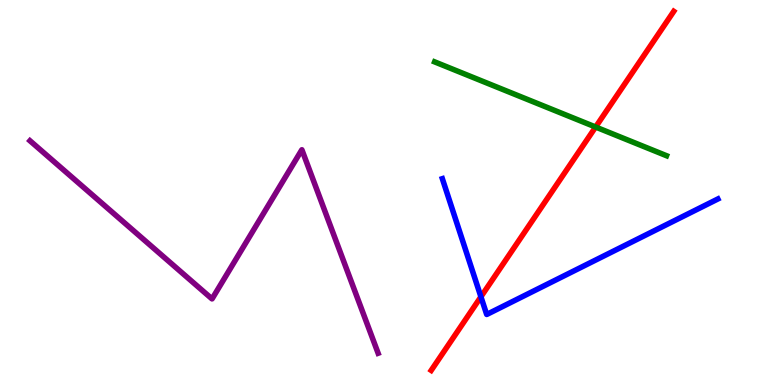[{'lines': ['blue', 'red'], 'intersections': [{'x': 6.21, 'y': 2.29}]}, {'lines': ['green', 'red'], 'intersections': [{'x': 7.69, 'y': 6.7}]}, {'lines': ['purple', 'red'], 'intersections': []}, {'lines': ['blue', 'green'], 'intersections': []}, {'lines': ['blue', 'purple'], 'intersections': []}, {'lines': ['green', 'purple'], 'intersections': []}]